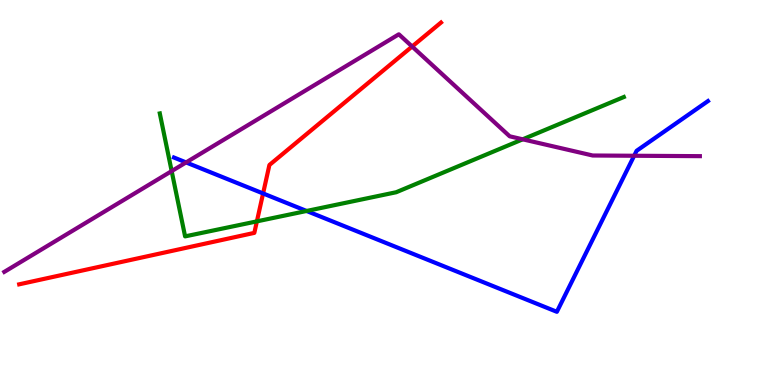[{'lines': ['blue', 'red'], 'intersections': [{'x': 3.39, 'y': 4.98}]}, {'lines': ['green', 'red'], 'intersections': [{'x': 3.31, 'y': 4.25}]}, {'lines': ['purple', 'red'], 'intersections': [{'x': 5.32, 'y': 8.79}]}, {'lines': ['blue', 'green'], 'intersections': [{'x': 3.96, 'y': 4.52}]}, {'lines': ['blue', 'purple'], 'intersections': [{'x': 2.4, 'y': 5.78}, {'x': 8.18, 'y': 5.95}]}, {'lines': ['green', 'purple'], 'intersections': [{'x': 2.22, 'y': 5.56}, {'x': 6.74, 'y': 6.38}]}]